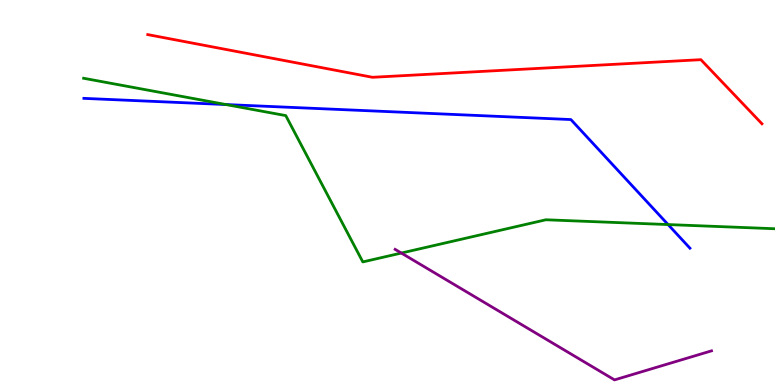[{'lines': ['blue', 'red'], 'intersections': []}, {'lines': ['green', 'red'], 'intersections': []}, {'lines': ['purple', 'red'], 'intersections': []}, {'lines': ['blue', 'green'], 'intersections': [{'x': 2.92, 'y': 7.28}, {'x': 8.62, 'y': 4.17}]}, {'lines': ['blue', 'purple'], 'intersections': []}, {'lines': ['green', 'purple'], 'intersections': [{'x': 5.18, 'y': 3.43}]}]